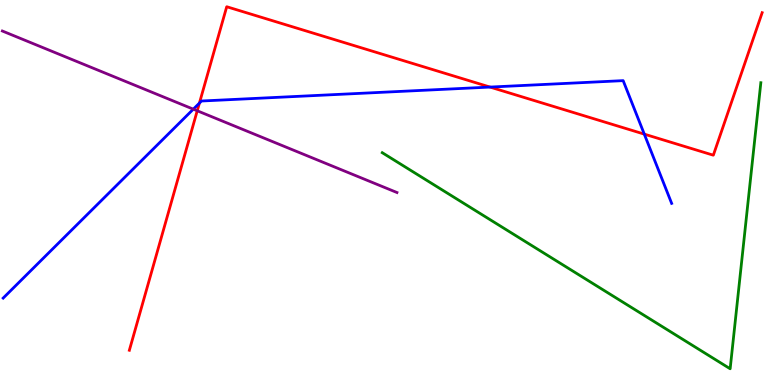[{'lines': ['blue', 'red'], 'intersections': [{'x': 2.57, 'y': 7.32}, {'x': 6.32, 'y': 7.74}, {'x': 8.31, 'y': 6.52}]}, {'lines': ['green', 'red'], 'intersections': []}, {'lines': ['purple', 'red'], 'intersections': [{'x': 2.55, 'y': 7.12}]}, {'lines': ['blue', 'green'], 'intersections': []}, {'lines': ['blue', 'purple'], 'intersections': [{'x': 2.49, 'y': 7.16}]}, {'lines': ['green', 'purple'], 'intersections': []}]